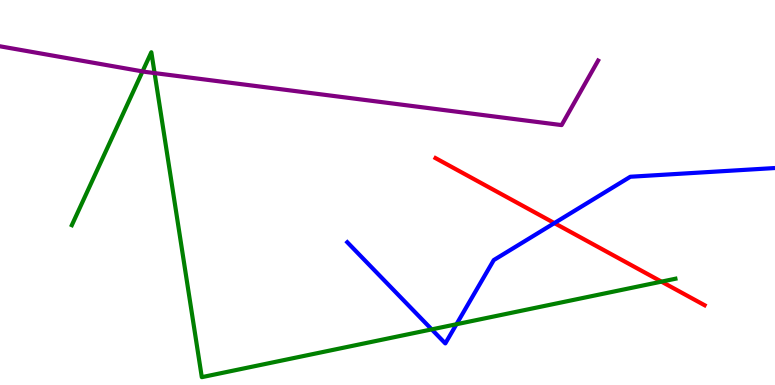[{'lines': ['blue', 'red'], 'intersections': [{'x': 7.15, 'y': 4.21}]}, {'lines': ['green', 'red'], 'intersections': [{'x': 8.54, 'y': 2.68}]}, {'lines': ['purple', 'red'], 'intersections': []}, {'lines': ['blue', 'green'], 'intersections': [{'x': 5.57, 'y': 1.44}, {'x': 5.89, 'y': 1.58}]}, {'lines': ['blue', 'purple'], 'intersections': []}, {'lines': ['green', 'purple'], 'intersections': [{'x': 1.84, 'y': 8.15}, {'x': 1.99, 'y': 8.1}]}]